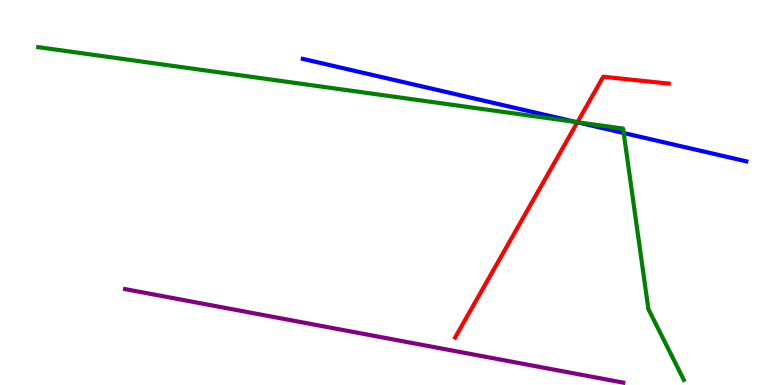[{'lines': ['blue', 'red'], 'intersections': [{'x': 7.45, 'y': 6.82}]}, {'lines': ['green', 'red'], 'intersections': [{'x': 7.45, 'y': 6.83}]}, {'lines': ['purple', 'red'], 'intersections': []}, {'lines': ['blue', 'green'], 'intersections': [{'x': 7.44, 'y': 6.83}, {'x': 8.05, 'y': 6.55}]}, {'lines': ['blue', 'purple'], 'intersections': []}, {'lines': ['green', 'purple'], 'intersections': []}]